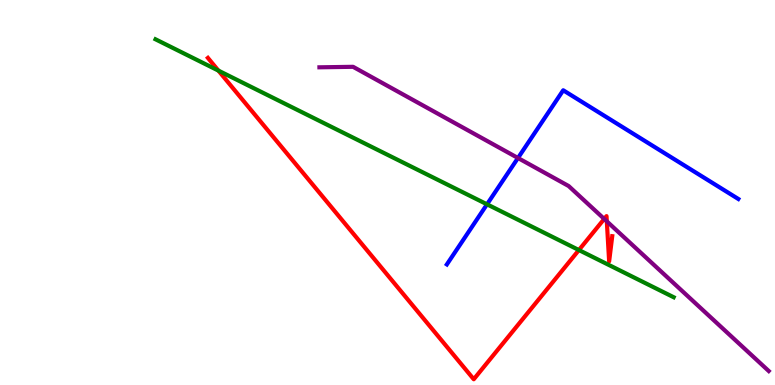[{'lines': ['blue', 'red'], 'intersections': []}, {'lines': ['green', 'red'], 'intersections': [{'x': 2.82, 'y': 8.17}, {'x': 7.47, 'y': 3.51}]}, {'lines': ['purple', 'red'], 'intersections': [{'x': 7.8, 'y': 4.31}, {'x': 7.83, 'y': 4.25}]}, {'lines': ['blue', 'green'], 'intersections': [{'x': 6.28, 'y': 4.69}]}, {'lines': ['blue', 'purple'], 'intersections': [{'x': 6.68, 'y': 5.9}]}, {'lines': ['green', 'purple'], 'intersections': []}]